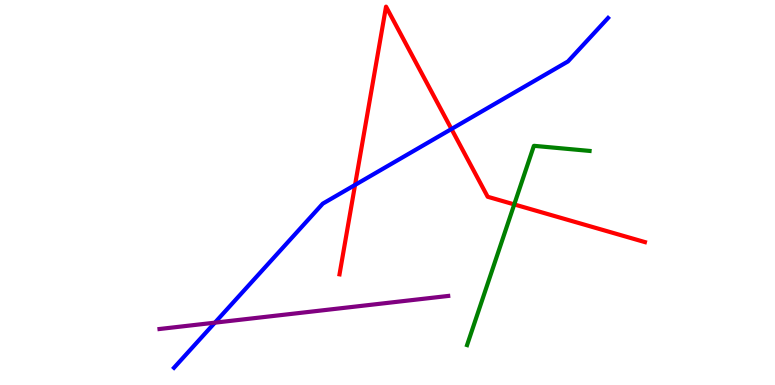[{'lines': ['blue', 'red'], 'intersections': [{'x': 4.58, 'y': 5.2}, {'x': 5.83, 'y': 6.65}]}, {'lines': ['green', 'red'], 'intersections': [{'x': 6.64, 'y': 4.69}]}, {'lines': ['purple', 'red'], 'intersections': []}, {'lines': ['blue', 'green'], 'intersections': []}, {'lines': ['blue', 'purple'], 'intersections': [{'x': 2.77, 'y': 1.62}]}, {'lines': ['green', 'purple'], 'intersections': []}]